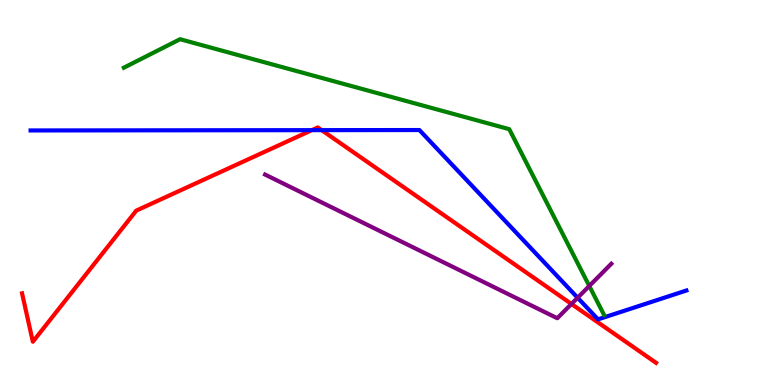[{'lines': ['blue', 'red'], 'intersections': [{'x': 4.02, 'y': 6.62}, {'x': 4.15, 'y': 6.62}]}, {'lines': ['green', 'red'], 'intersections': []}, {'lines': ['purple', 'red'], 'intersections': [{'x': 7.37, 'y': 2.11}]}, {'lines': ['blue', 'green'], 'intersections': []}, {'lines': ['blue', 'purple'], 'intersections': [{'x': 7.45, 'y': 2.27}]}, {'lines': ['green', 'purple'], 'intersections': [{'x': 7.6, 'y': 2.57}]}]